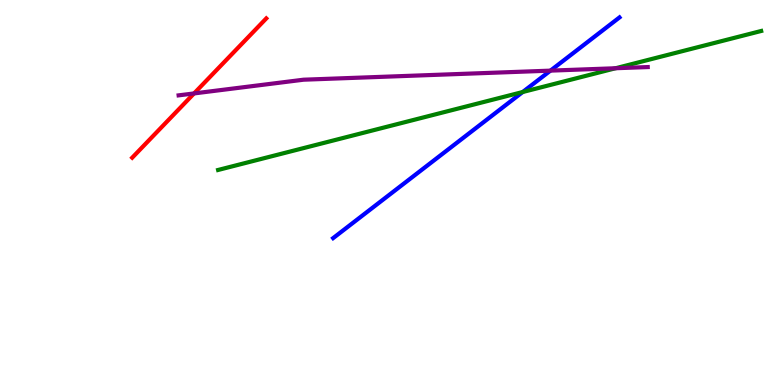[{'lines': ['blue', 'red'], 'intersections': []}, {'lines': ['green', 'red'], 'intersections': []}, {'lines': ['purple', 'red'], 'intersections': [{'x': 2.5, 'y': 7.57}]}, {'lines': ['blue', 'green'], 'intersections': [{'x': 6.74, 'y': 7.61}]}, {'lines': ['blue', 'purple'], 'intersections': [{'x': 7.1, 'y': 8.17}]}, {'lines': ['green', 'purple'], 'intersections': [{'x': 7.94, 'y': 8.23}]}]